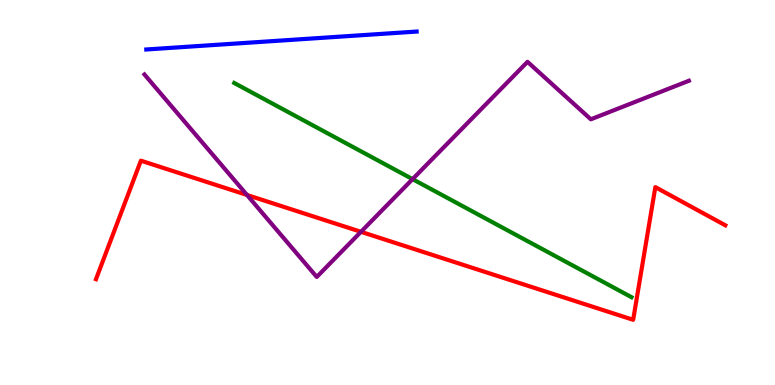[{'lines': ['blue', 'red'], 'intersections': []}, {'lines': ['green', 'red'], 'intersections': []}, {'lines': ['purple', 'red'], 'intersections': [{'x': 3.19, 'y': 4.94}, {'x': 4.66, 'y': 3.98}]}, {'lines': ['blue', 'green'], 'intersections': []}, {'lines': ['blue', 'purple'], 'intersections': []}, {'lines': ['green', 'purple'], 'intersections': [{'x': 5.32, 'y': 5.35}]}]